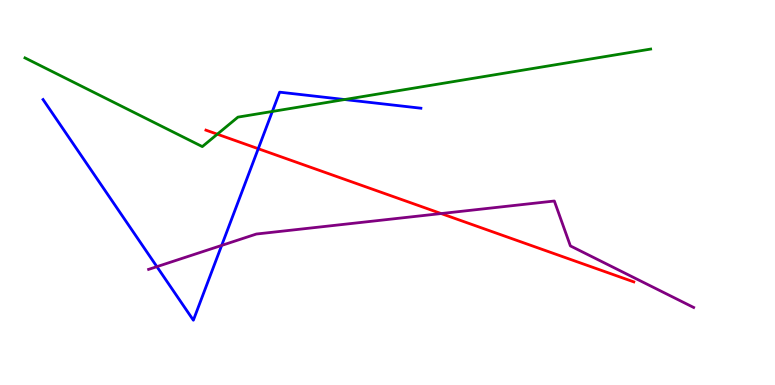[{'lines': ['blue', 'red'], 'intersections': [{'x': 3.33, 'y': 6.14}]}, {'lines': ['green', 'red'], 'intersections': [{'x': 2.8, 'y': 6.51}]}, {'lines': ['purple', 'red'], 'intersections': [{'x': 5.69, 'y': 4.45}]}, {'lines': ['blue', 'green'], 'intersections': [{'x': 3.51, 'y': 7.11}, {'x': 4.45, 'y': 7.41}]}, {'lines': ['blue', 'purple'], 'intersections': [{'x': 2.02, 'y': 3.07}, {'x': 2.86, 'y': 3.63}]}, {'lines': ['green', 'purple'], 'intersections': []}]